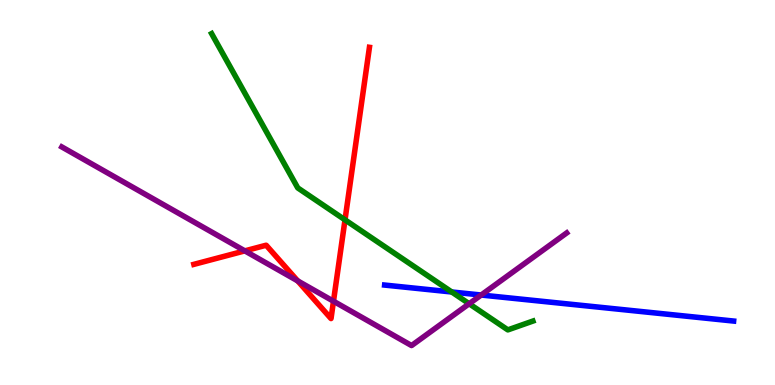[{'lines': ['blue', 'red'], 'intersections': []}, {'lines': ['green', 'red'], 'intersections': [{'x': 4.45, 'y': 4.29}]}, {'lines': ['purple', 'red'], 'intersections': [{'x': 3.16, 'y': 3.48}, {'x': 3.84, 'y': 2.7}, {'x': 4.3, 'y': 2.18}]}, {'lines': ['blue', 'green'], 'intersections': [{'x': 5.83, 'y': 2.42}]}, {'lines': ['blue', 'purple'], 'intersections': [{'x': 6.21, 'y': 2.34}]}, {'lines': ['green', 'purple'], 'intersections': [{'x': 6.05, 'y': 2.11}]}]